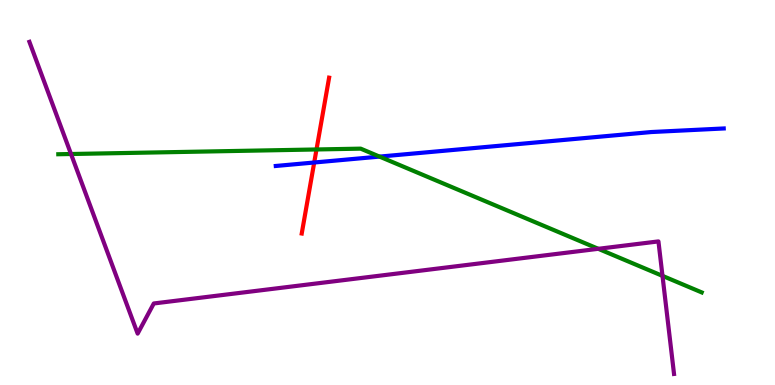[{'lines': ['blue', 'red'], 'intersections': [{'x': 4.05, 'y': 5.78}]}, {'lines': ['green', 'red'], 'intersections': [{'x': 4.08, 'y': 6.12}]}, {'lines': ['purple', 'red'], 'intersections': []}, {'lines': ['blue', 'green'], 'intersections': [{'x': 4.9, 'y': 5.93}]}, {'lines': ['blue', 'purple'], 'intersections': []}, {'lines': ['green', 'purple'], 'intersections': [{'x': 0.916, 'y': 6.0}, {'x': 7.72, 'y': 3.54}, {'x': 8.55, 'y': 2.83}]}]